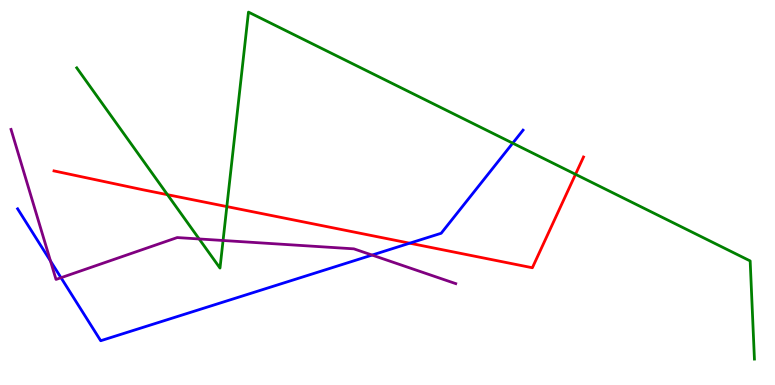[{'lines': ['blue', 'red'], 'intersections': [{'x': 5.29, 'y': 3.68}]}, {'lines': ['green', 'red'], 'intersections': [{'x': 2.16, 'y': 4.94}, {'x': 2.93, 'y': 4.63}, {'x': 7.43, 'y': 5.47}]}, {'lines': ['purple', 'red'], 'intersections': []}, {'lines': ['blue', 'green'], 'intersections': [{'x': 6.62, 'y': 6.28}]}, {'lines': ['blue', 'purple'], 'intersections': [{'x': 0.651, 'y': 3.22}, {'x': 0.787, 'y': 2.79}, {'x': 4.8, 'y': 3.37}]}, {'lines': ['green', 'purple'], 'intersections': [{'x': 2.57, 'y': 3.79}, {'x': 2.88, 'y': 3.75}]}]